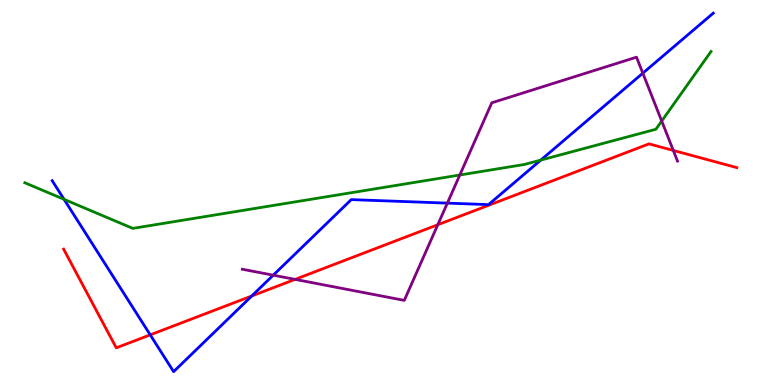[{'lines': ['blue', 'red'], 'intersections': [{'x': 1.94, 'y': 1.3}, {'x': 3.25, 'y': 2.31}]}, {'lines': ['green', 'red'], 'intersections': []}, {'lines': ['purple', 'red'], 'intersections': [{'x': 3.81, 'y': 2.74}, {'x': 5.65, 'y': 4.16}, {'x': 8.69, 'y': 6.09}]}, {'lines': ['blue', 'green'], 'intersections': [{'x': 0.827, 'y': 4.82}, {'x': 6.98, 'y': 5.84}]}, {'lines': ['blue', 'purple'], 'intersections': [{'x': 3.53, 'y': 2.85}, {'x': 5.77, 'y': 4.72}, {'x': 8.29, 'y': 8.1}]}, {'lines': ['green', 'purple'], 'intersections': [{'x': 5.93, 'y': 5.45}, {'x': 8.54, 'y': 6.86}]}]